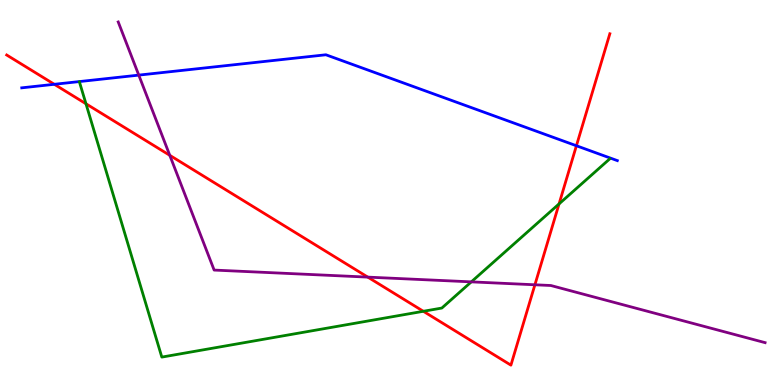[{'lines': ['blue', 'red'], 'intersections': [{'x': 0.701, 'y': 7.81}, {'x': 7.44, 'y': 6.21}]}, {'lines': ['green', 'red'], 'intersections': [{'x': 1.11, 'y': 7.3}, {'x': 5.46, 'y': 1.91}, {'x': 7.21, 'y': 4.7}]}, {'lines': ['purple', 'red'], 'intersections': [{'x': 2.19, 'y': 5.97}, {'x': 4.75, 'y': 2.8}, {'x': 6.9, 'y': 2.6}]}, {'lines': ['blue', 'green'], 'intersections': []}, {'lines': ['blue', 'purple'], 'intersections': [{'x': 1.79, 'y': 8.05}]}, {'lines': ['green', 'purple'], 'intersections': [{'x': 6.08, 'y': 2.68}]}]